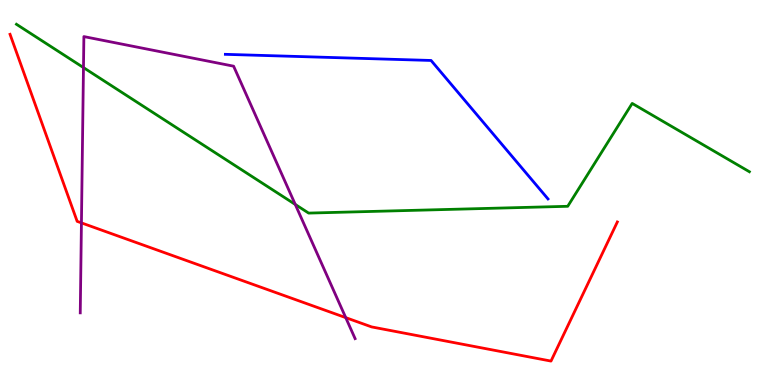[{'lines': ['blue', 'red'], 'intersections': []}, {'lines': ['green', 'red'], 'intersections': []}, {'lines': ['purple', 'red'], 'intersections': [{'x': 1.05, 'y': 4.21}, {'x': 4.46, 'y': 1.75}]}, {'lines': ['blue', 'green'], 'intersections': []}, {'lines': ['blue', 'purple'], 'intersections': []}, {'lines': ['green', 'purple'], 'intersections': [{'x': 1.08, 'y': 8.24}, {'x': 3.81, 'y': 4.69}]}]